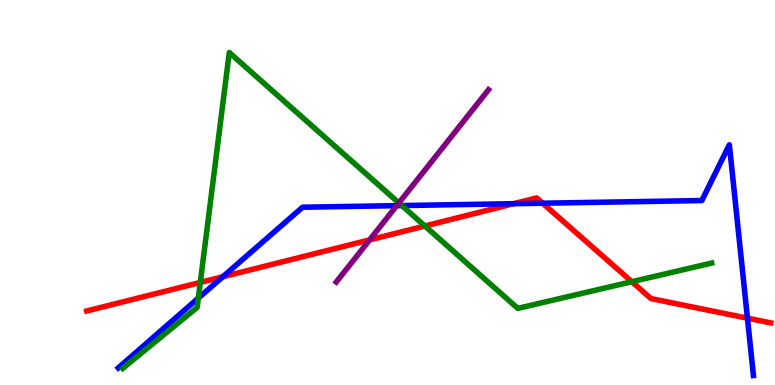[{'lines': ['blue', 'red'], 'intersections': [{'x': 2.87, 'y': 2.81}, {'x': 6.63, 'y': 4.71}, {'x': 7.0, 'y': 4.72}, {'x': 9.64, 'y': 1.74}]}, {'lines': ['green', 'red'], 'intersections': [{'x': 2.58, 'y': 2.66}, {'x': 5.48, 'y': 4.13}, {'x': 8.15, 'y': 2.68}]}, {'lines': ['purple', 'red'], 'intersections': [{'x': 4.77, 'y': 3.77}]}, {'lines': ['blue', 'green'], 'intersections': [{'x': 2.56, 'y': 2.26}, {'x': 5.19, 'y': 4.66}]}, {'lines': ['blue', 'purple'], 'intersections': [{'x': 5.12, 'y': 4.66}]}, {'lines': ['green', 'purple'], 'intersections': [{'x': 5.15, 'y': 4.73}]}]